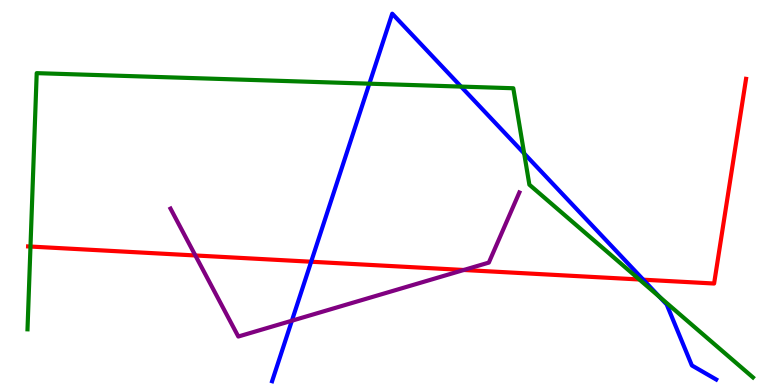[{'lines': ['blue', 'red'], 'intersections': [{'x': 4.01, 'y': 3.2}, {'x': 8.3, 'y': 2.74}]}, {'lines': ['green', 'red'], 'intersections': [{'x': 0.393, 'y': 3.6}, {'x': 8.25, 'y': 2.74}]}, {'lines': ['purple', 'red'], 'intersections': [{'x': 2.52, 'y': 3.36}, {'x': 5.98, 'y': 2.99}]}, {'lines': ['blue', 'green'], 'intersections': [{'x': 4.77, 'y': 7.83}, {'x': 5.95, 'y': 7.75}, {'x': 6.76, 'y': 6.01}, {'x': 8.51, 'y': 2.29}]}, {'lines': ['blue', 'purple'], 'intersections': [{'x': 3.77, 'y': 1.67}]}, {'lines': ['green', 'purple'], 'intersections': []}]